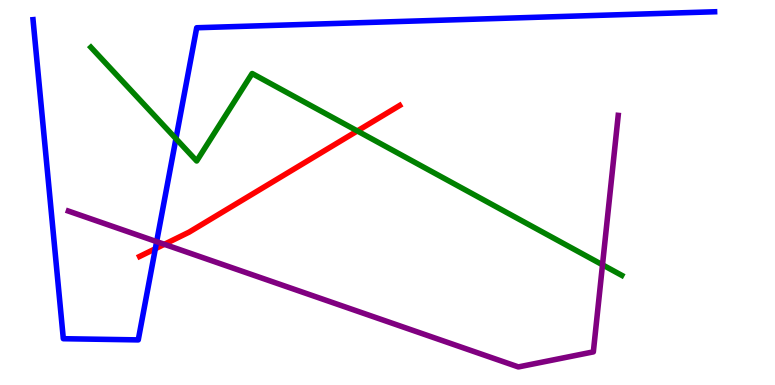[{'lines': ['blue', 'red'], 'intersections': [{'x': 2.0, 'y': 3.54}]}, {'lines': ['green', 'red'], 'intersections': [{'x': 4.61, 'y': 6.6}]}, {'lines': ['purple', 'red'], 'intersections': [{'x': 2.12, 'y': 3.65}]}, {'lines': ['blue', 'green'], 'intersections': [{'x': 2.27, 'y': 6.4}]}, {'lines': ['blue', 'purple'], 'intersections': [{'x': 2.02, 'y': 3.72}]}, {'lines': ['green', 'purple'], 'intersections': [{'x': 7.77, 'y': 3.12}]}]